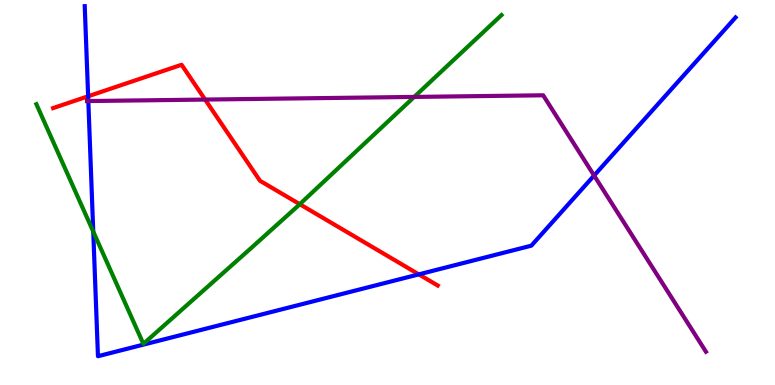[{'lines': ['blue', 'red'], 'intersections': [{'x': 1.14, 'y': 7.5}, {'x': 5.4, 'y': 2.87}]}, {'lines': ['green', 'red'], 'intersections': [{'x': 3.87, 'y': 4.7}]}, {'lines': ['purple', 'red'], 'intersections': [{'x': 2.65, 'y': 7.41}]}, {'lines': ['blue', 'green'], 'intersections': [{'x': 1.2, 'y': 3.99}]}, {'lines': ['blue', 'purple'], 'intersections': [{'x': 1.14, 'y': 7.38}, {'x': 7.67, 'y': 5.44}]}, {'lines': ['green', 'purple'], 'intersections': [{'x': 5.34, 'y': 7.48}]}]